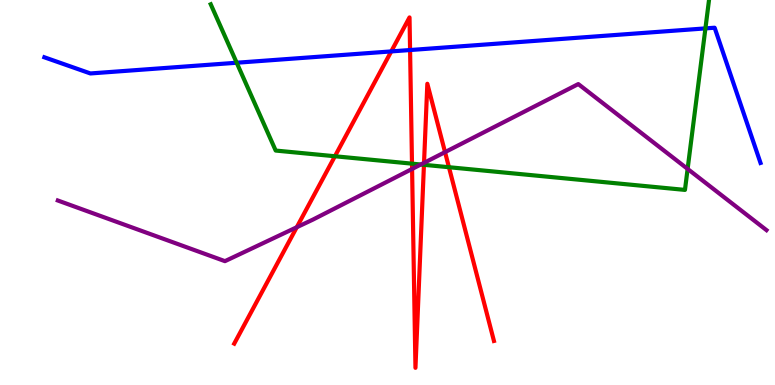[{'lines': ['blue', 'red'], 'intersections': [{'x': 5.05, 'y': 8.66}, {'x': 5.29, 'y': 8.7}]}, {'lines': ['green', 'red'], 'intersections': [{'x': 4.32, 'y': 5.94}, {'x': 5.32, 'y': 5.75}, {'x': 5.47, 'y': 5.72}, {'x': 5.79, 'y': 5.66}]}, {'lines': ['purple', 'red'], 'intersections': [{'x': 3.83, 'y': 4.1}, {'x': 5.32, 'y': 5.61}, {'x': 5.47, 'y': 5.77}, {'x': 5.74, 'y': 6.05}]}, {'lines': ['blue', 'green'], 'intersections': [{'x': 3.05, 'y': 8.37}, {'x': 9.1, 'y': 9.26}]}, {'lines': ['blue', 'purple'], 'intersections': []}, {'lines': ['green', 'purple'], 'intersections': [{'x': 5.43, 'y': 5.73}, {'x': 8.87, 'y': 5.61}]}]